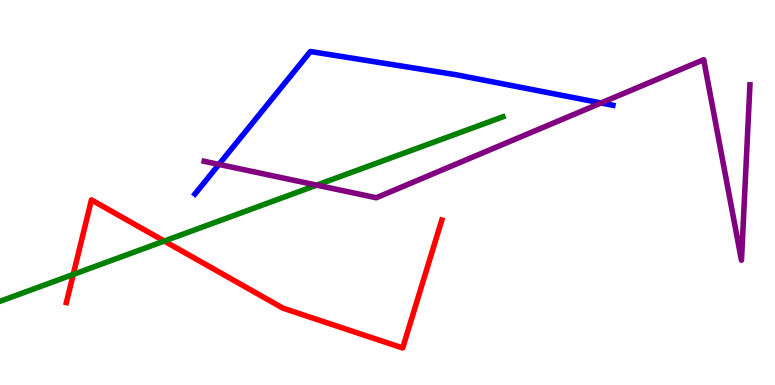[{'lines': ['blue', 'red'], 'intersections': []}, {'lines': ['green', 'red'], 'intersections': [{'x': 0.945, 'y': 2.87}, {'x': 2.12, 'y': 3.74}]}, {'lines': ['purple', 'red'], 'intersections': []}, {'lines': ['blue', 'green'], 'intersections': []}, {'lines': ['blue', 'purple'], 'intersections': [{'x': 2.82, 'y': 5.73}, {'x': 7.76, 'y': 7.33}]}, {'lines': ['green', 'purple'], 'intersections': [{'x': 4.09, 'y': 5.19}]}]